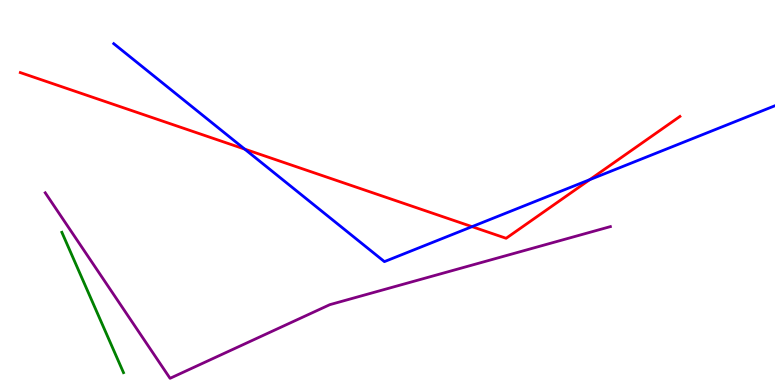[{'lines': ['blue', 'red'], 'intersections': [{'x': 3.16, 'y': 6.13}, {'x': 6.09, 'y': 4.11}, {'x': 7.61, 'y': 5.33}]}, {'lines': ['green', 'red'], 'intersections': []}, {'lines': ['purple', 'red'], 'intersections': []}, {'lines': ['blue', 'green'], 'intersections': []}, {'lines': ['blue', 'purple'], 'intersections': []}, {'lines': ['green', 'purple'], 'intersections': []}]